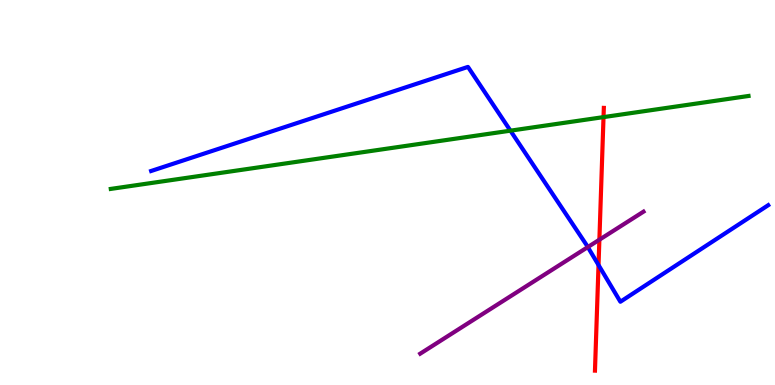[{'lines': ['blue', 'red'], 'intersections': [{'x': 7.72, 'y': 3.12}]}, {'lines': ['green', 'red'], 'intersections': [{'x': 7.79, 'y': 6.96}]}, {'lines': ['purple', 'red'], 'intersections': [{'x': 7.73, 'y': 3.77}]}, {'lines': ['blue', 'green'], 'intersections': [{'x': 6.59, 'y': 6.61}]}, {'lines': ['blue', 'purple'], 'intersections': [{'x': 7.58, 'y': 3.58}]}, {'lines': ['green', 'purple'], 'intersections': []}]